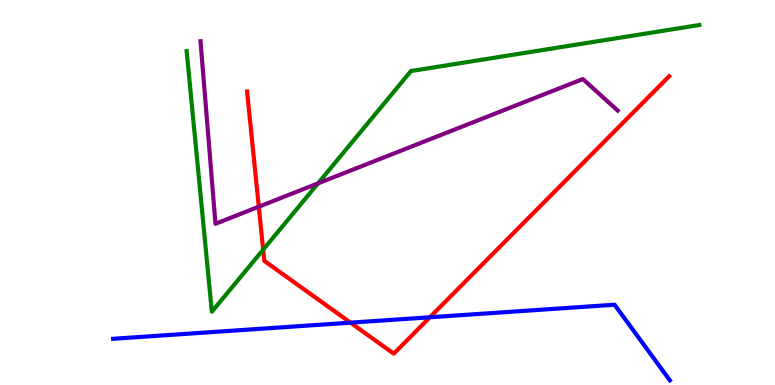[{'lines': ['blue', 'red'], 'intersections': [{'x': 4.52, 'y': 1.62}, {'x': 5.55, 'y': 1.76}]}, {'lines': ['green', 'red'], 'intersections': [{'x': 3.4, 'y': 3.52}]}, {'lines': ['purple', 'red'], 'intersections': [{'x': 3.34, 'y': 4.63}]}, {'lines': ['blue', 'green'], 'intersections': []}, {'lines': ['blue', 'purple'], 'intersections': []}, {'lines': ['green', 'purple'], 'intersections': [{'x': 4.1, 'y': 5.24}]}]